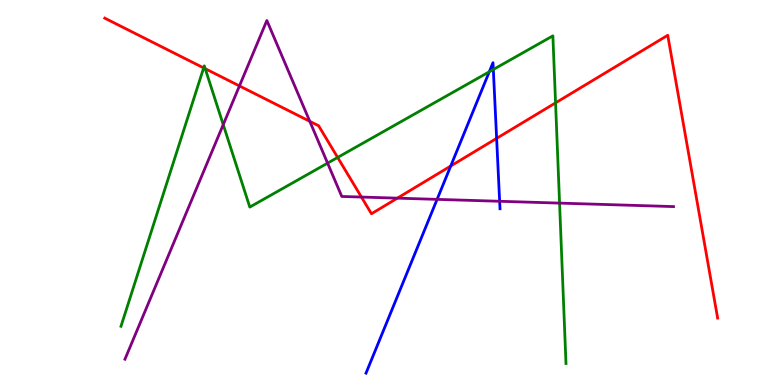[{'lines': ['blue', 'red'], 'intersections': [{'x': 5.82, 'y': 5.69}, {'x': 6.41, 'y': 6.41}]}, {'lines': ['green', 'red'], 'intersections': [{'x': 2.63, 'y': 8.24}, {'x': 2.65, 'y': 8.22}, {'x': 4.36, 'y': 5.91}, {'x': 7.17, 'y': 7.33}]}, {'lines': ['purple', 'red'], 'intersections': [{'x': 3.09, 'y': 7.77}, {'x': 4.0, 'y': 6.85}, {'x': 4.66, 'y': 4.88}, {'x': 5.13, 'y': 4.85}]}, {'lines': ['blue', 'green'], 'intersections': [{'x': 6.31, 'y': 8.14}, {'x': 6.37, 'y': 8.19}]}, {'lines': ['blue', 'purple'], 'intersections': [{'x': 5.64, 'y': 4.82}, {'x': 6.45, 'y': 4.77}]}, {'lines': ['green', 'purple'], 'intersections': [{'x': 2.88, 'y': 6.76}, {'x': 4.23, 'y': 5.76}, {'x': 7.22, 'y': 4.72}]}]